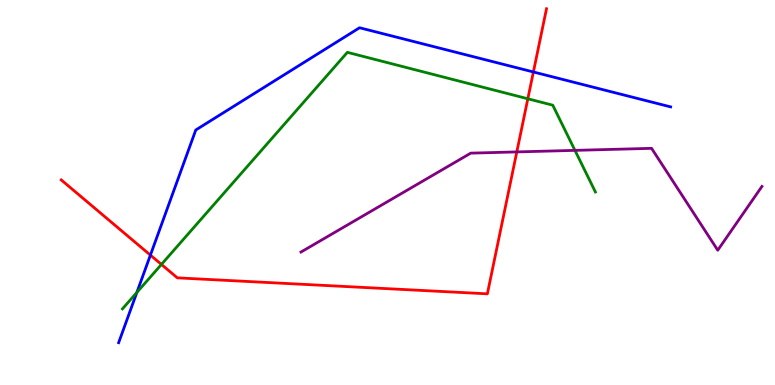[{'lines': ['blue', 'red'], 'intersections': [{'x': 1.94, 'y': 3.37}, {'x': 6.88, 'y': 8.13}]}, {'lines': ['green', 'red'], 'intersections': [{'x': 2.08, 'y': 3.13}, {'x': 6.81, 'y': 7.43}]}, {'lines': ['purple', 'red'], 'intersections': [{'x': 6.67, 'y': 6.05}]}, {'lines': ['blue', 'green'], 'intersections': [{'x': 1.77, 'y': 2.4}]}, {'lines': ['blue', 'purple'], 'intersections': []}, {'lines': ['green', 'purple'], 'intersections': [{'x': 7.42, 'y': 6.09}]}]